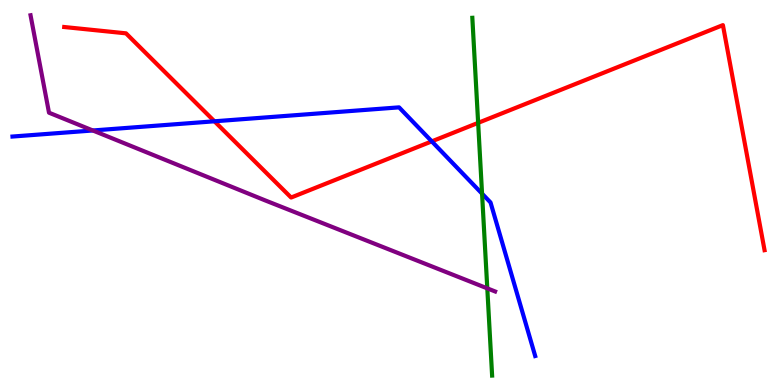[{'lines': ['blue', 'red'], 'intersections': [{'x': 2.77, 'y': 6.85}, {'x': 5.57, 'y': 6.33}]}, {'lines': ['green', 'red'], 'intersections': [{'x': 6.17, 'y': 6.81}]}, {'lines': ['purple', 'red'], 'intersections': []}, {'lines': ['blue', 'green'], 'intersections': [{'x': 6.22, 'y': 4.97}]}, {'lines': ['blue', 'purple'], 'intersections': [{'x': 1.2, 'y': 6.61}]}, {'lines': ['green', 'purple'], 'intersections': [{'x': 6.29, 'y': 2.51}]}]